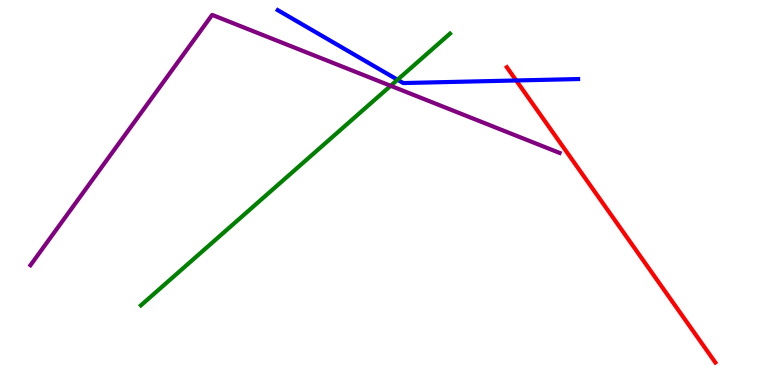[{'lines': ['blue', 'red'], 'intersections': [{'x': 6.66, 'y': 7.91}]}, {'lines': ['green', 'red'], 'intersections': []}, {'lines': ['purple', 'red'], 'intersections': []}, {'lines': ['blue', 'green'], 'intersections': [{'x': 5.13, 'y': 7.93}]}, {'lines': ['blue', 'purple'], 'intersections': []}, {'lines': ['green', 'purple'], 'intersections': [{'x': 5.04, 'y': 7.77}]}]